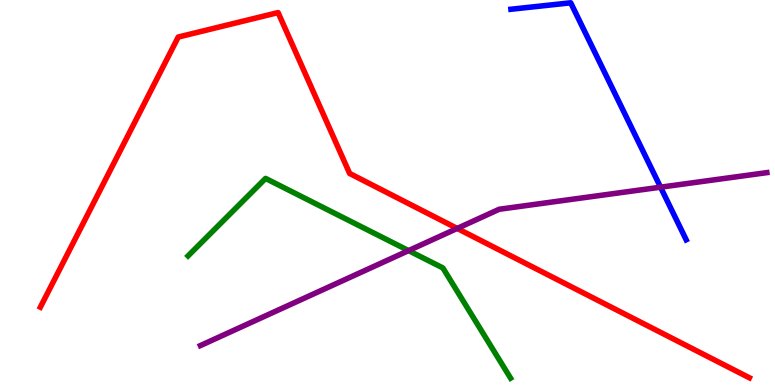[{'lines': ['blue', 'red'], 'intersections': []}, {'lines': ['green', 'red'], 'intersections': []}, {'lines': ['purple', 'red'], 'intersections': [{'x': 5.9, 'y': 4.07}]}, {'lines': ['blue', 'green'], 'intersections': []}, {'lines': ['blue', 'purple'], 'intersections': [{'x': 8.52, 'y': 5.14}]}, {'lines': ['green', 'purple'], 'intersections': [{'x': 5.27, 'y': 3.49}]}]